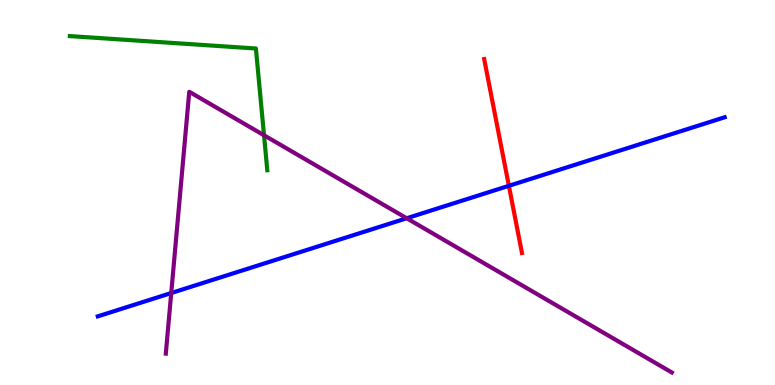[{'lines': ['blue', 'red'], 'intersections': [{'x': 6.57, 'y': 5.17}]}, {'lines': ['green', 'red'], 'intersections': []}, {'lines': ['purple', 'red'], 'intersections': []}, {'lines': ['blue', 'green'], 'intersections': []}, {'lines': ['blue', 'purple'], 'intersections': [{'x': 2.21, 'y': 2.39}, {'x': 5.25, 'y': 4.33}]}, {'lines': ['green', 'purple'], 'intersections': [{'x': 3.41, 'y': 6.49}]}]